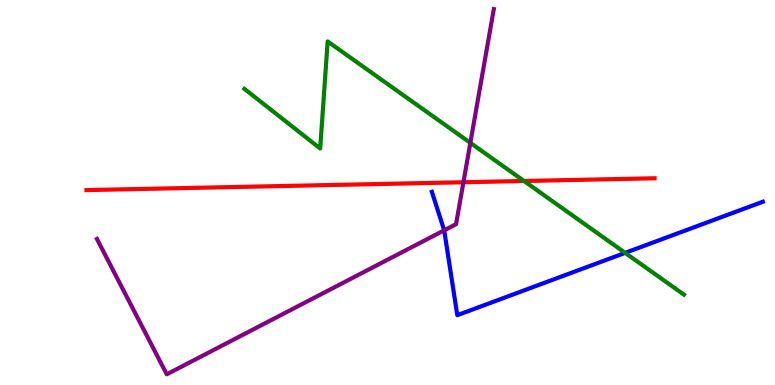[{'lines': ['blue', 'red'], 'intersections': []}, {'lines': ['green', 'red'], 'intersections': [{'x': 6.76, 'y': 5.3}]}, {'lines': ['purple', 'red'], 'intersections': [{'x': 5.98, 'y': 5.27}]}, {'lines': ['blue', 'green'], 'intersections': [{'x': 8.07, 'y': 3.43}]}, {'lines': ['blue', 'purple'], 'intersections': [{'x': 5.73, 'y': 4.02}]}, {'lines': ['green', 'purple'], 'intersections': [{'x': 6.07, 'y': 6.29}]}]